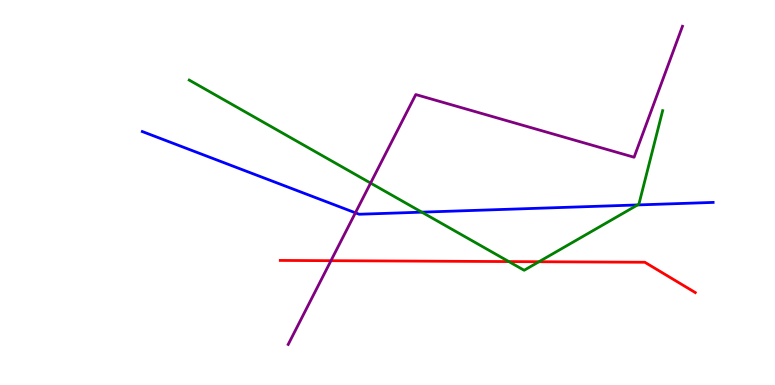[{'lines': ['blue', 'red'], 'intersections': []}, {'lines': ['green', 'red'], 'intersections': [{'x': 6.57, 'y': 3.21}, {'x': 6.95, 'y': 3.2}]}, {'lines': ['purple', 'red'], 'intersections': [{'x': 4.27, 'y': 3.23}]}, {'lines': ['blue', 'green'], 'intersections': [{'x': 5.44, 'y': 4.49}, {'x': 8.23, 'y': 4.68}]}, {'lines': ['blue', 'purple'], 'intersections': [{'x': 4.59, 'y': 4.47}]}, {'lines': ['green', 'purple'], 'intersections': [{'x': 4.78, 'y': 5.24}]}]